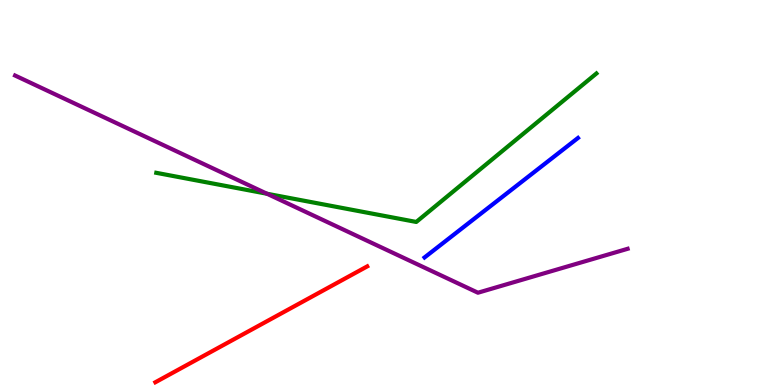[{'lines': ['blue', 'red'], 'intersections': []}, {'lines': ['green', 'red'], 'intersections': []}, {'lines': ['purple', 'red'], 'intersections': []}, {'lines': ['blue', 'green'], 'intersections': []}, {'lines': ['blue', 'purple'], 'intersections': []}, {'lines': ['green', 'purple'], 'intersections': [{'x': 3.45, 'y': 4.97}]}]